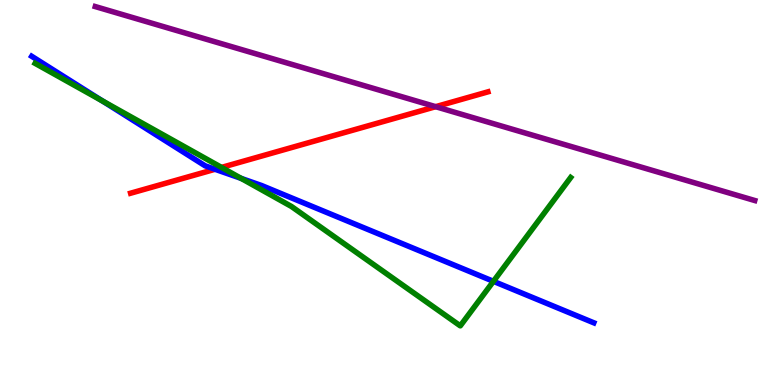[{'lines': ['blue', 'red'], 'intersections': [{'x': 2.77, 'y': 5.6}]}, {'lines': ['green', 'red'], 'intersections': [{'x': 2.86, 'y': 5.65}]}, {'lines': ['purple', 'red'], 'intersections': [{'x': 5.62, 'y': 7.23}]}, {'lines': ['blue', 'green'], 'intersections': [{'x': 1.32, 'y': 7.38}, {'x': 3.11, 'y': 5.37}, {'x': 6.37, 'y': 2.69}]}, {'lines': ['blue', 'purple'], 'intersections': []}, {'lines': ['green', 'purple'], 'intersections': []}]